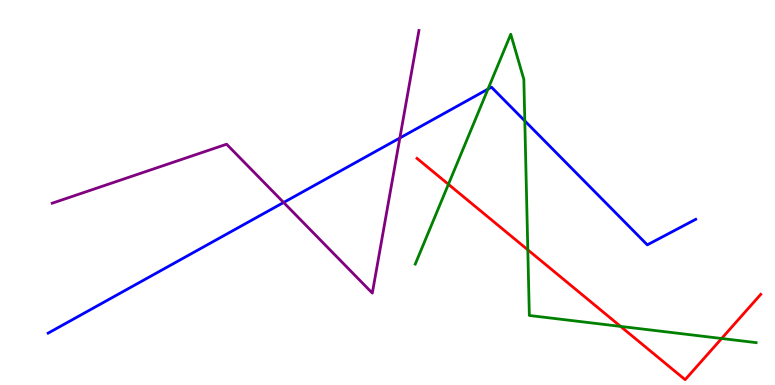[{'lines': ['blue', 'red'], 'intersections': []}, {'lines': ['green', 'red'], 'intersections': [{'x': 5.79, 'y': 5.21}, {'x': 6.81, 'y': 3.51}, {'x': 8.01, 'y': 1.52}, {'x': 9.31, 'y': 1.21}]}, {'lines': ['purple', 'red'], 'intersections': []}, {'lines': ['blue', 'green'], 'intersections': [{'x': 6.3, 'y': 7.69}, {'x': 6.77, 'y': 6.86}]}, {'lines': ['blue', 'purple'], 'intersections': [{'x': 3.66, 'y': 4.74}, {'x': 5.16, 'y': 6.42}]}, {'lines': ['green', 'purple'], 'intersections': []}]